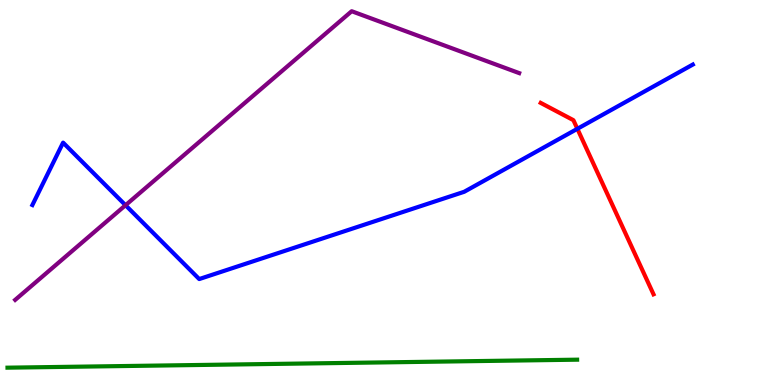[{'lines': ['blue', 'red'], 'intersections': [{'x': 7.45, 'y': 6.65}]}, {'lines': ['green', 'red'], 'intersections': []}, {'lines': ['purple', 'red'], 'intersections': []}, {'lines': ['blue', 'green'], 'intersections': []}, {'lines': ['blue', 'purple'], 'intersections': [{'x': 1.62, 'y': 4.67}]}, {'lines': ['green', 'purple'], 'intersections': []}]